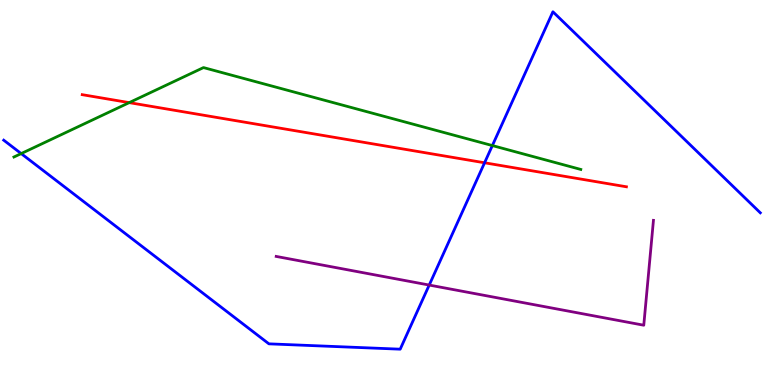[{'lines': ['blue', 'red'], 'intersections': [{'x': 6.25, 'y': 5.77}]}, {'lines': ['green', 'red'], 'intersections': [{'x': 1.67, 'y': 7.33}]}, {'lines': ['purple', 'red'], 'intersections': []}, {'lines': ['blue', 'green'], 'intersections': [{'x': 0.273, 'y': 6.01}, {'x': 6.35, 'y': 6.22}]}, {'lines': ['blue', 'purple'], 'intersections': [{'x': 5.54, 'y': 2.6}]}, {'lines': ['green', 'purple'], 'intersections': []}]